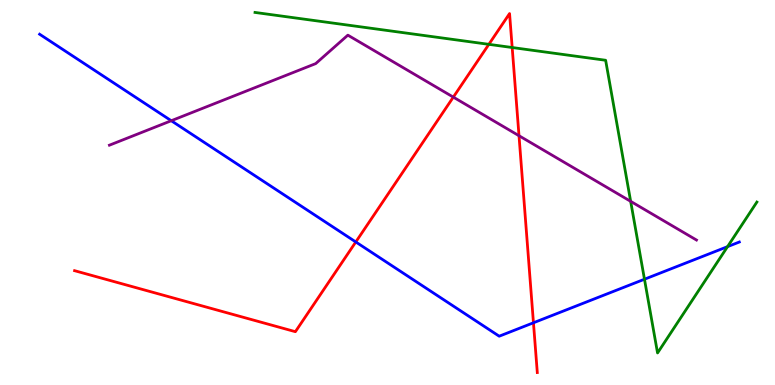[{'lines': ['blue', 'red'], 'intersections': [{'x': 4.59, 'y': 3.72}, {'x': 6.88, 'y': 1.62}]}, {'lines': ['green', 'red'], 'intersections': [{'x': 6.31, 'y': 8.85}, {'x': 6.61, 'y': 8.77}]}, {'lines': ['purple', 'red'], 'intersections': [{'x': 5.85, 'y': 7.48}, {'x': 6.7, 'y': 6.47}]}, {'lines': ['blue', 'green'], 'intersections': [{'x': 8.32, 'y': 2.75}, {'x': 9.39, 'y': 3.59}]}, {'lines': ['blue', 'purple'], 'intersections': [{'x': 2.21, 'y': 6.86}]}, {'lines': ['green', 'purple'], 'intersections': [{'x': 8.14, 'y': 4.77}]}]